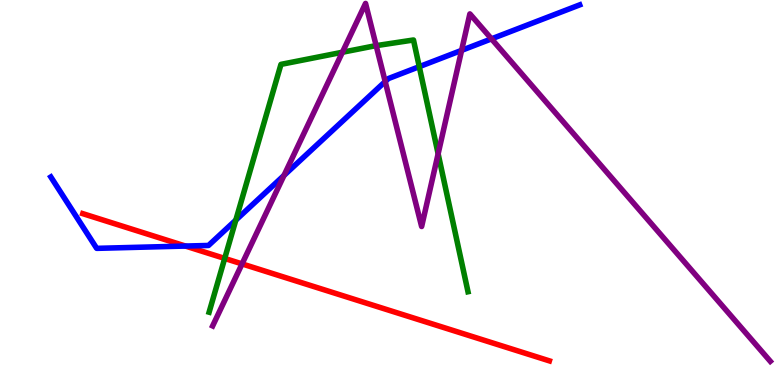[{'lines': ['blue', 'red'], 'intersections': [{'x': 2.39, 'y': 3.61}]}, {'lines': ['green', 'red'], 'intersections': [{'x': 2.9, 'y': 3.29}]}, {'lines': ['purple', 'red'], 'intersections': [{'x': 3.12, 'y': 3.15}]}, {'lines': ['blue', 'green'], 'intersections': [{'x': 3.04, 'y': 4.28}, {'x': 5.41, 'y': 8.27}]}, {'lines': ['blue', 'purple'], 'intersections': [{'x': 3.66, 'y': 5.44}, {'x': 4.97, 'y': 7.88}, {'x': 5.96, 'y': 8.69}, {'x': 6.34, 'y': 8.99}]}, {'lines': ['green', 'purple'], 'intersections': [{'x': 4.42, 'y': 8.64}, {'x': 4.85, 'y': 8.81}, {'x': 5.65, 'y': 6.0}]}]